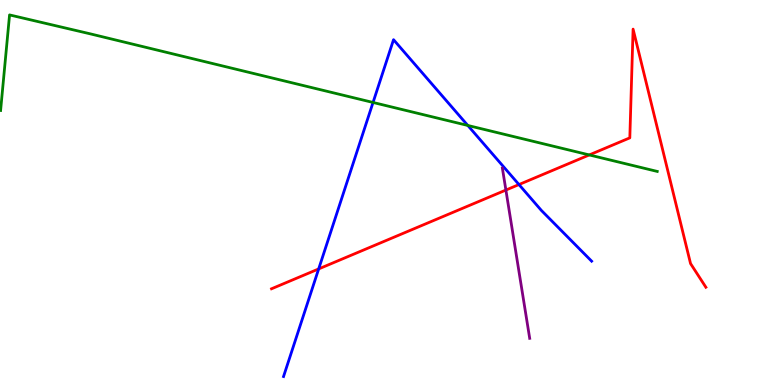[{'lines': ['blue', 'red'], 'intersections': [{'x': 4.11, 'y': 3.02}, {'x': 6.7, 'y': 5.21}]}, {'lines': ['green', 'red'], 'intersections': [{'x': 7.6, 'y': 5.98}]}, {'lines': ['purple', 'red'], 'intersections': [{'x': 6.53, 'y': 5.06}]}, {'lines': ['blue', 'green'], 'intersections': [{'x': 4.81, 'y': 7.34}, {'x': 6.04, 'y': 6.74}]}, {'lines': ['blue', 'purple'], 'intersections': []}, {'lines': ['green', 'purple'], 'intersections': []}]